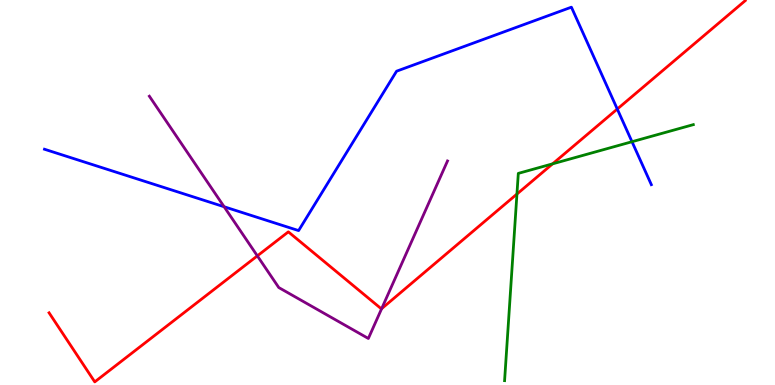[{'lines': ['blue', 'red'], 'intersections': [{'x': 7.96, 'y': 7.17}]}, {'lines': ['green', 'red'], 'intersections': [{'x': 6.67, 'y': 4.96}, {'x': 7.13, 'y': 5.74}]}, {'lines': ['purple', 'red'], 'intersections': [{'x': 3.32, 'y': 3.35}, {'x': 4.92, 'y': 1.98}]}, {'lines': ['blue', 'green'], 'intersections': [{'x': 8.15, 'y': 6.32}]}, {'lines': ['blue', 'purple'], 'intersections': [{'x': 2.89, 'y': 4.63}]}, {'lines': ['green', 'purple'], 'intersections': []}]